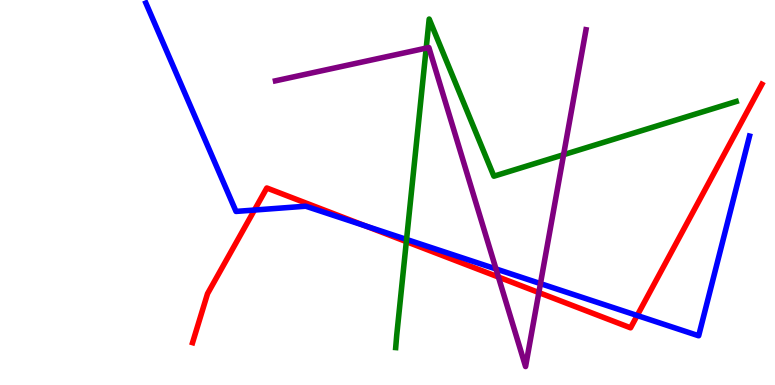[{'lines': ['blue', 'red'], 'intersections': [{'x': 3.28, 'y': 4.54}, {'x': 4.71, 'y': 4.13}, {'x': 8.22, 'y': 1.81}]}, {'lines': ['green', 'red'], 'intersections': [{'x': 5.24, 'y': 3.72}]}, {'lines': ['purple', 'red'], 'intersections': [{'x': 6.43, 'y': 2.8}, {'x': 6.95, 'y': 2.4}]}, {'lines': ['blue', 'green'], 'intersections': [{'x': 5.25, 'y': 3.78}]}, {'lines': ['blue', 'purple'], 'intersections': [{'x': 6.4, 'y': 3.01}, {'x': 6.97, 'y': 2.63}]}, {'lines': ['green', 'purple'], 'intersections': [{'x': 5.5, 'y': 8.75}, {'x': 7.27, 'y': 5.98}]}]